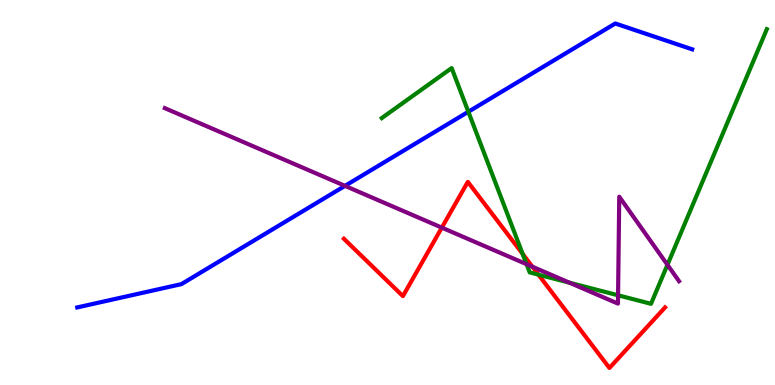[{'lines': ['blue', 'red'], 'intersections': []}, {'lines': ['green', 'red'], 'intersections': [{'x': 6.74, 'y': 3.41}, {'x': 6.95, 'y': 2.87}]}, {'lines': ['purple', 'red'], 'intersections': [{'x': 5.7, 'y': 4.09}, {'x': 6.87, 'y': 3.07}]}, {'lines': ['blue', 'green'], 'intersections': [{'x': 6.04, 'y': 7.1}]}, {'lines': ['blue', 'purple'], 'intersections': [{'x': 4.45, 'y': 5.17}]}, {'lines': ['green', 'purple'], 'intersections': [{'x': 6.79, 'y': 3.14}, {'x': 7.35, 'y': 2.66}, {'x': 7.97, 'y': 2.33}, {'x': 8.61, 'y': 3.12}]}]